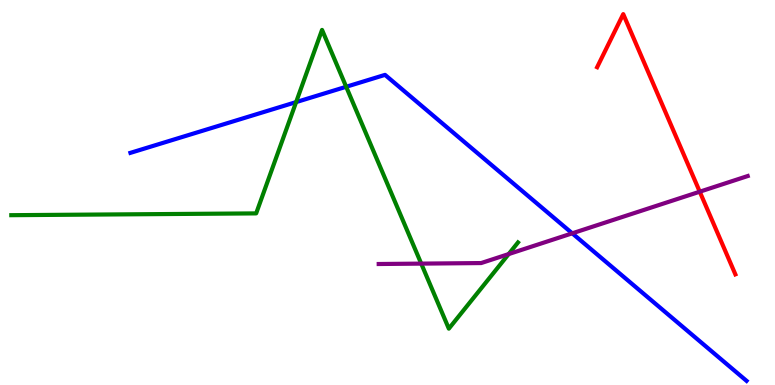[{'lines': ['blue', 'red'], 'intersections': []}, {'lines': ['green', 'red'], 'intersections': []}, {'lines': ['purple', 'red'], 'intersections': [{'x': 9.03, 'y': 5.02}]}, {'lines': ['blue', 'green'], 'intersections': [{'x': 3.82, 'y': 7.35}, {'x': 4.47, 'y': 7.75}]}, {'lines': ['blue', 'purple'], 'intersections': [{'x': 7.38, 'y': 3.94}]}, {'lines': ['green', 'purple'], 'intersections': [{'x': 5.44, 'y': 3.15}, {'x': 6.56, 'y': 3.4}]}]